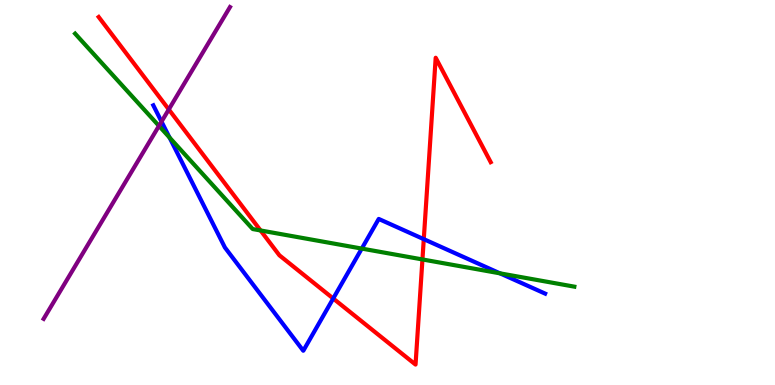[{'lines': ['blue', 'red'], 'intersections': [{'x': 4.3, 'y': 2.25}, {'x': 5.47, 'y': 3.79}]}, {'lines': ['green', 'red'], 'intersections': [{'x': 3.36, 'y': 4.01}, {'x': 5.45, 'y': 3.26}]}, {'lines': ['purple', 'red'], 'intersections': [{'x': 2.18, 'y': 7.16}]}, {'lines': ['blue', 'green'], 'intersections': [{'x': 2.19, 'y': 6.43}, {'x': 4.67, 'y': 3.54}, {'x': 6.45, 'y': 2.9}]}, {'lines': ['blue', 'purple'], 'intersections': [{'x': 2.08, 'y': 6.84}]}, {'lines': ['green', 'purple'], 'intersections': [{'x': 2.05, 'y': 6.73}]}]